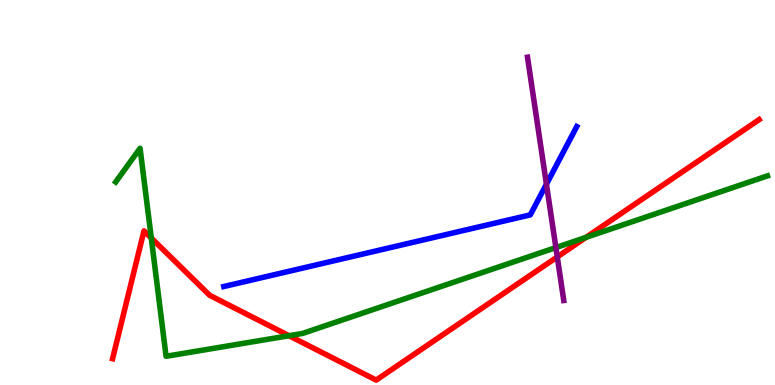[{'lines': ['blue', 'red'], 'intersections': []}, {'lines': ['green', 'red'], 'intersections': [{'x': 1.95, 'y': 3.82}, {'x': 3.73, 'y': 1.28}, {'x': 7.56, 'y': 3.83}]}, {'lines': ['purple', 'red'], 'intersections': [{'x': 7.19, 'y': 3.33}]}, {'lines': ['blue', 'green'], 'intersections': []}, {'lines': ['blue', 'purple'], 'intersections': [{'x': 7.05, 'y': 5.22}]}, {'lines': ['green', 'purple'], 'intersections': [{'x': 7.17, 'y': 3.57}]}]